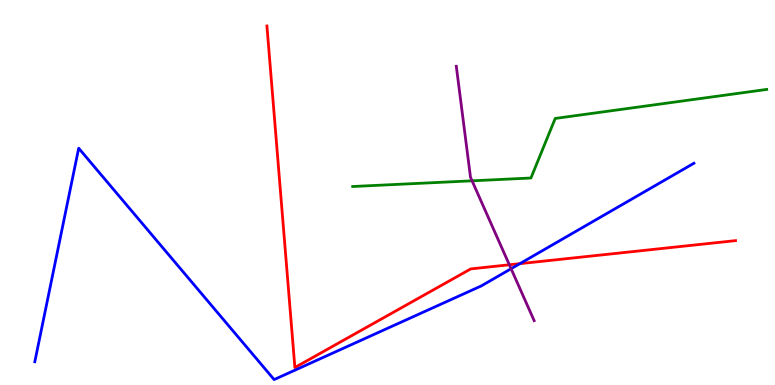[{'lines': ['blue', 'red'], 'intersections': [{'x': 6.71, 'y': 3.15}]}, {'lines': ['green', 'red'], 'intersections': []}, {'lines': ['purple', 'red'], 'intersections': [{'x': 6.57, 'y': 3.12}]}, {'lines': ['blue', 'green'], 'intersections': []}, {'lines': ['blue', 'purple'], 'intersections': [{'x': 6.59, 'y': 3.02}]}, {'lines': ['green', 'purple'], 'intersections': [{'x': 6.09, 'y': 5.3}]}]